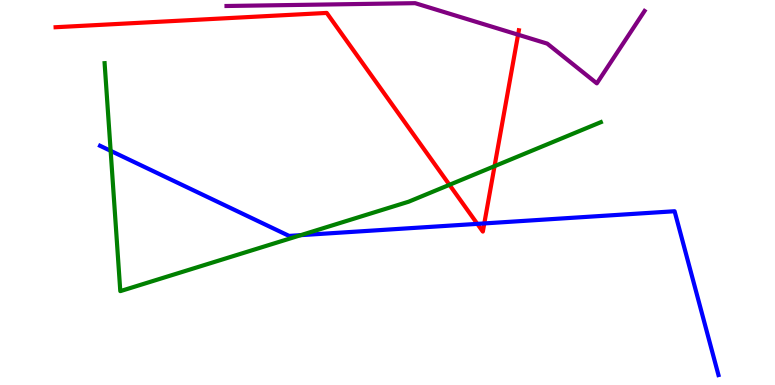[{'lines': ['blue', 'red'], 'intersections': [{'x': 6.16, 'y': 4.19}, {'x': 6.25, 'y': 4.2}]}, {'lines': ['green', 'red'], 'intersections': [{'x': 5.8, 'y': 5.2}, {'x': 6.38, 'y': 5.68}]}, {'lines': ['purple', 'red'], 'intersections': [{'x': 6.68, 'y': 9.1}]}, {'lines': ['blue', 'green'], 'intersections': [{'x': 1.43, 'y': 6.08}, {'x': 3.88, 'y': 3.89}]}, {'lines': ['blue', 'purple'], 'intersections': []}, {'lines': ['green', 'purple'], 'intersections': []}]